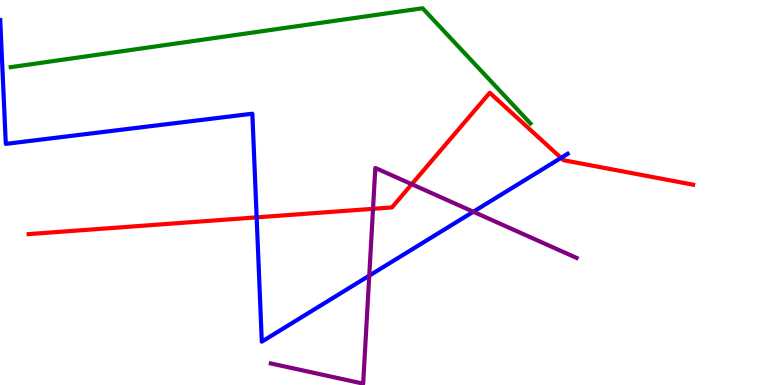[{'lines': ['blue', 'red'], 'intersections': [{'x': 3.31, 'y': 4.35}, {'x': 7.24, 'y': 5.9}]}, {'lines': ['green', 'red'], 'intersections': []}, {'lines': ['purple', 'red'], 'intersections': [{'x': 4.81, 'y': 4.58}, {'x': 5.31, 'y': 5.22}]}, {'lines': ['blue', 'green'], 'intersections': []}, {'lines': ['blue', 'purple'], 'intersections': [{'x': 4.76, 'y': 2.84}, {'x': 6.11, 'y': 4.5}]}, {'lines': ['green', 'purple'], 'intersections': []}]